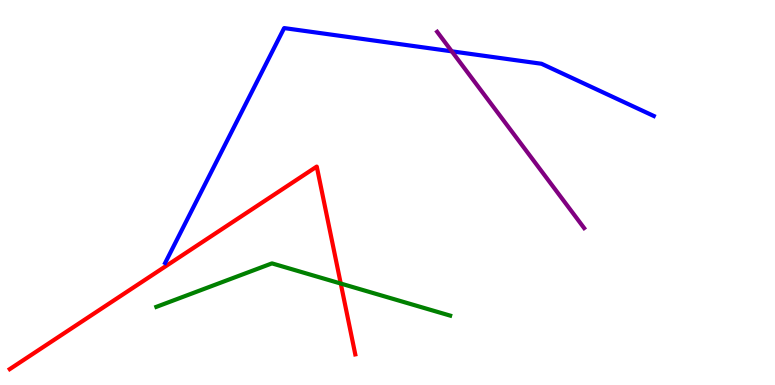[{'lines': ['blue', 'red'], 'intersections': []}, {'lines': ['green', 'red'], 'intersections': [{'x': 4.4, 'y': 2.64}]}, {'lines': ['purple', 'red'], 'intersections': []}, {'lines': ['blue', 'green'], 'intersections': []}, {'lines': ['blue', 'purple'], 'intersections': [{'x': 5.83, 'y': 8.67}]}, {'lines': ['green', 'purple'], 'intersections': []}]